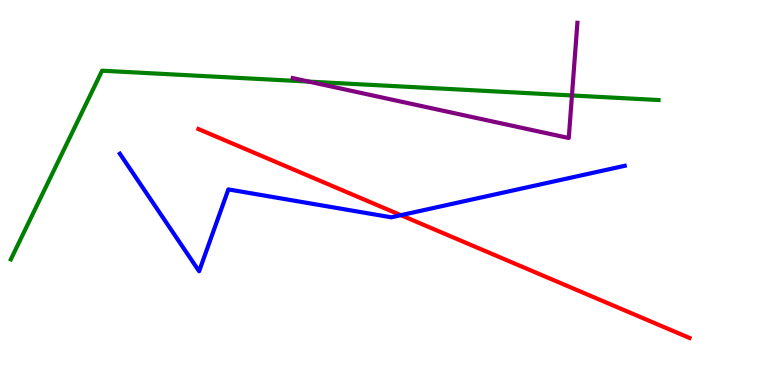[{'lines': ['blue', 'red'], 'intersections': [{'x': 5.17, 'y': 4.41}]}, {'lines': ['green', 'red'], 'intersections': []}, {'lines': ['purple', 'red'], 'intersections': []}, {'lines': ['blue', 'green'], 'intersections': []}, {'lines': ['blue', 'purple'], 'intersections': []}, {'lines': ['green', 'purple'], 'intersections': [{'x': 3.98, 'y': 7.88}, {'x': 7.38, 'y': 7.52}]}]